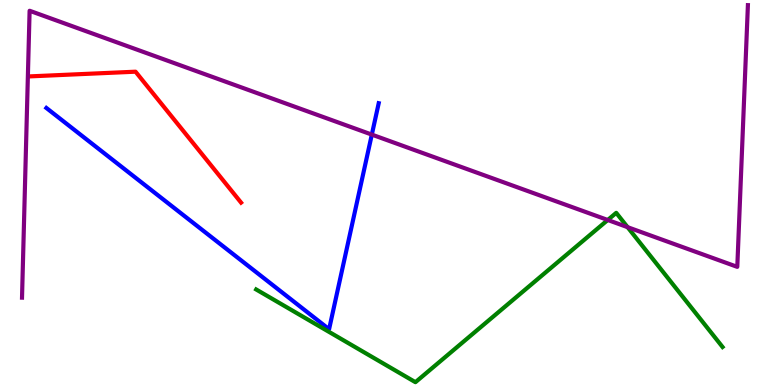[{'lines': ['blue', 'red'], 'intersections': []}, {'lines': ['green', 'red'], 'intersections': []}, {'lines': ['purple', 'red'], 'intersections': []}, {'lines': ['blue', 'green'], 'intersections': []}, {'lines': ['blue', 'purple'], 'intersections': [{'x': 4.8, 'y': 6.5}]}, {'lines': ['green', 'purple'], 'intersections': [{'x': 7.84, 'y': 4.29}, {'x': 8.1, 'y': 4.1}]}]